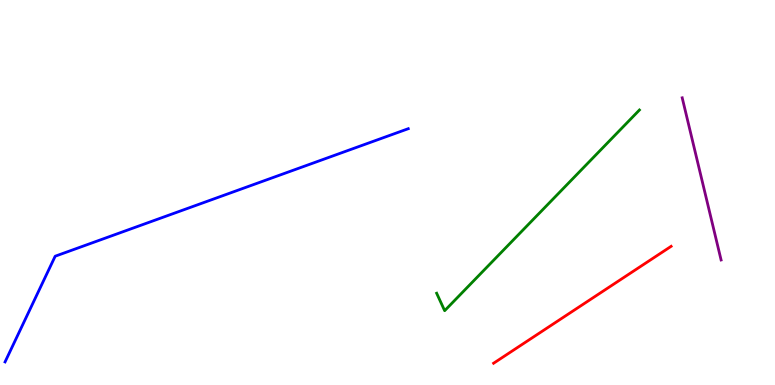[{'lines': ['blue', 'red'], 'intersections': []}, {'lines': ['green', 'red'], 'intersections': []}, {'lines': ['purple', 'red'], 'intersections': []}, {'lines': ['blue', 'green'], 'intersections': []}, {'lines': ['blue', 'purple'], 'intersections': []}, {'lines': ['green', 'purple'], 'intersections': []}]